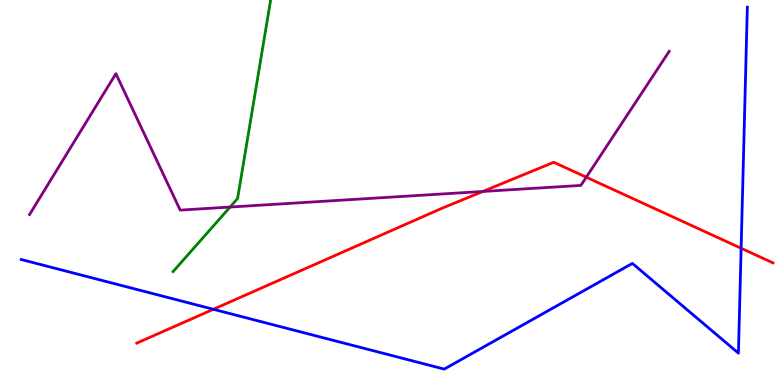[{'lines': ['blue', 'red'], 'intersections': [{'x': 2.75, 'y': 1.97}, {'x': 9.56, 'y': 3.55}]}, {'lines': ['green', 'red'], 'intersections': []}, {'lines': ['purple', 'red'], 'intersections': [{'x': 6.23, 'y': 5.03}, {'x': 7.56, 'y': 5.4}]}, {'lines': ['blue', 'green'], 'intersections': []}, {'lines': ['blue', 'purple'], 'intersections': []}, {'lines': ['green', 'purple'], 'intersections': [{'x': 2.97, 'y': 4.62}]}]